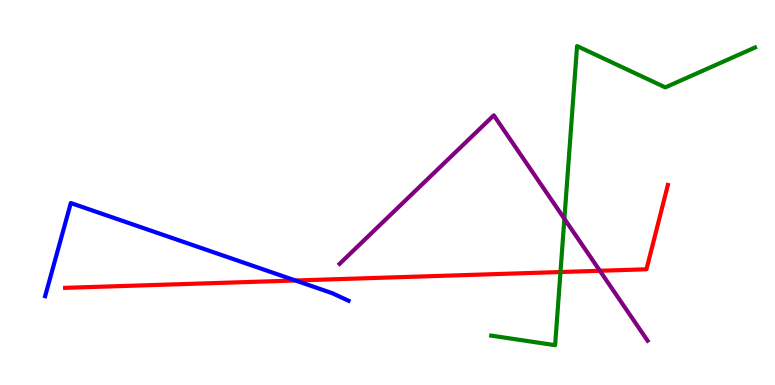[{'lines': ['blue', 'red'], 'intersections': [{'x': 3.81, 'y': 2.71}]}, {'lines': ['green', 'red'], 'intersections': [{'x': 7.23, 'y': 2.93}]}, {'lines': ['purple', 'red'], 'intersections': [{'x': 7.74, 'y': 2.97}]}, {'lines': ['blue', 'green'], 'intersections': []}, {'lines': ['blue', 'purple'], 'intersections': []}, {'lines': ['green', 'purple'], 'intersections': [{'x': 7.28, 'y': 4.32}]}]